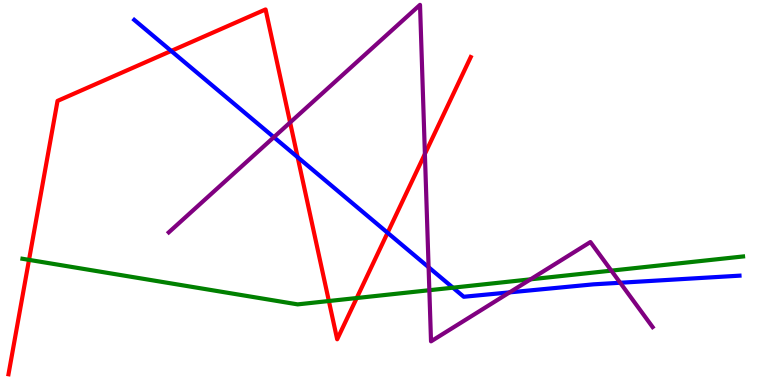[{'lines': ['blue', 'red'], 'intersections': [{'x': 2.21, 'y': 8.68}, {'x': 3.84, 'y': 5.92}, {'x': 5.0, 'y': 3.95}]}, {'lines': ['green', 'red'], 'intersections': [{'x': 0.374, 'y': 3.25}, {'x': 4.24, 'y': 2.18}, {'x': 4.6, 'y': 2.26}]}, {'lines': ['purple', 'red'], 'intersections': [{'x': 3.74, 'y': 6.82}, {'x': 5.48, 'y': 6.0}]}, {'lines': ['blue', 'green'], 'intersections': [{'x': 5.84, 'y': 2.53}]}, {'lines': ['blue', 'purple'], 'intersections': [{'x': 3.53, 'y': 6.44}, {'x': 5.53, 'y': 3.06}, {'x': 6.58, 'y': 2.41}, {'x': 8.0, 'y': 2.66}]}, {'lines': ['green', 'purple'], 'intersections': [{'x': 5.54, 'y': 2.46}, {'x': 6.85, 'y': 2.74}, {'x': 7.89, 'y': 2.97}]}]